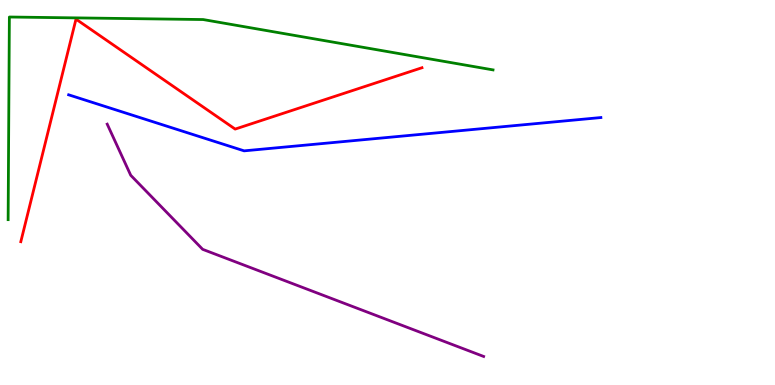[{'lines': ['blue', 'red'], 'intersections': []}, {'lines': ['green', 'red'], 'intersections': []}, {'lines': ['purple', 'red'], 'intersections': []}, {'lines': ['blue', 'green'], 'intersections': []}, {'lines': ['blue', 'purple'], 'intersections': []}, {'lines': ['green', 'purple'], 'intersections': []}]